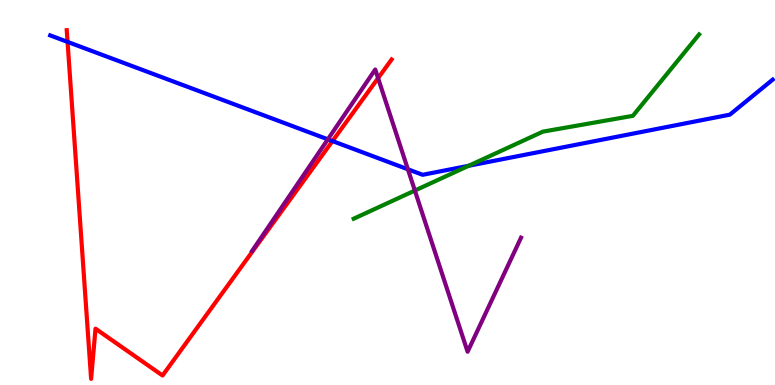[{'lines': ['blue', 'red'], 'intersections': [{'x': 0.872, 'y': 8.91}, {'x': 4.29, 'y': 6.34}]}, {'lines': ['green', 'red'], 'intersections': []}, {'lines': ['purple', 'red'], 'intersections': [{'x': 4.88, 'y': 7.97}]}, {'lines': ['blue', 'green'], 'intersections': [{'x': 6.05, 'y': 5.69}]}, {'lines': ['blue', 'purple'], 'intersections': [{'x': 4.23, 'y': 6.38}, {'x': 5.26, 'y': 5.6}]}, {'lines': ['green', 'purple'], 'intersections': [{'x': 5.35, 'y': 5.05}]}]